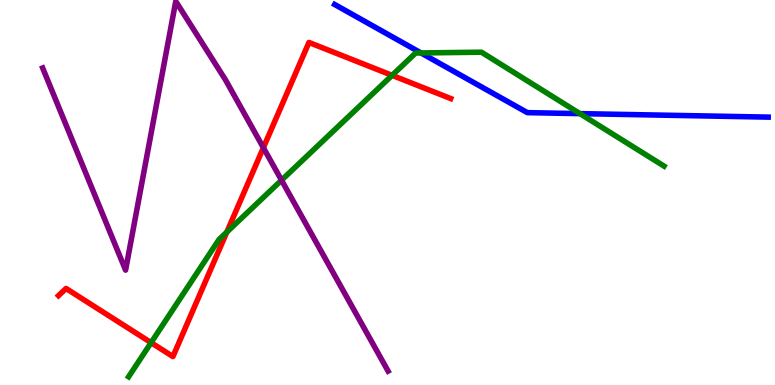[{'lines': ['blue', 'red'], 'intersections': []}, {'lines': ['green', 'red'], 'intersections': [{'x': 1.95, 'y': 1.1}, {'x': 2.93, 'y': 3.97}, {'x': 5.06, 'y': 8.04}]}, {'lines': ['purple', 'red'], 'intersections': [{'x': 3.4, 'y': 6.16}]}, {'lines': ['blue', 'green'], 'intersections': [{'x': 5.43, 'y': 8.62}, {'x': 7.48, 'y': 7.05}]}, {'lines': ['blue', 'purple'], 'intersections': []}, {'lines': ['green', 'purple'], 'intersections': [{'x': 3.63, 'y': 5.32}]}]